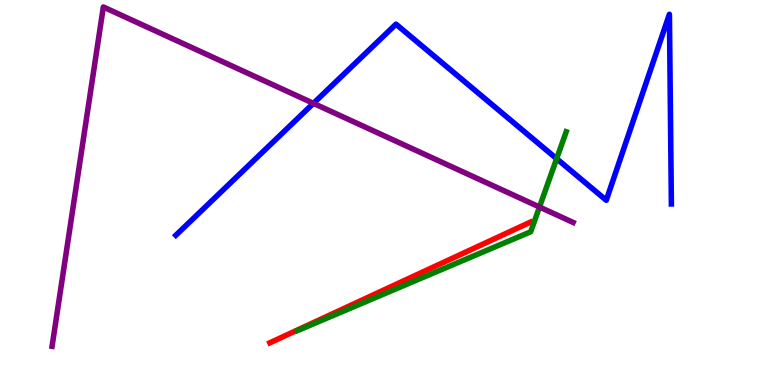[{'lines': ['blue', 'red'], 'intersections': []}, {'lines': ['green', 'red'], 'intersections': []}, {'lines': ['purple', 'red'], 'intersections': []}, {'lines': ['blue', 'green'], 'intersections': [{'x': 7.18, 'y': 5.88}]}, {'lines': ['blue', 'purple'], 'intersections': [{'x': 4.04, 'y': 7.32}]}, {'lines': ['green', 'purple'], 'intersections': [{'x': 6.96, 'y': 4.62}]}]